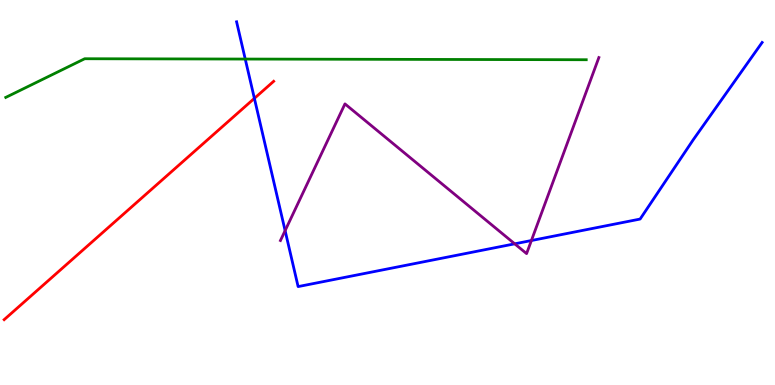[{'lines': ['blue', 'red'], 'intersections': [{'x': 3.28, 'y': 7.45}]}, {'lines': ['green', 'red'], 'intersections': []}, {'lines': ['purple', 'red'], 'intersections': []}, {'lines': ['blue', 'green'], 'intersections': [{'x': 3.16, 'y': 8.47}]}, {'lines': ['blue', 'purple'], 'intersections': [{'x': 3.68, 'y': 4.01}, {'x': 6.64, 'y': 3.67}, {'x': 6.86, 'y': 3.75}]}, {'lines': ['green', 'purple'], 'intersections': []}]